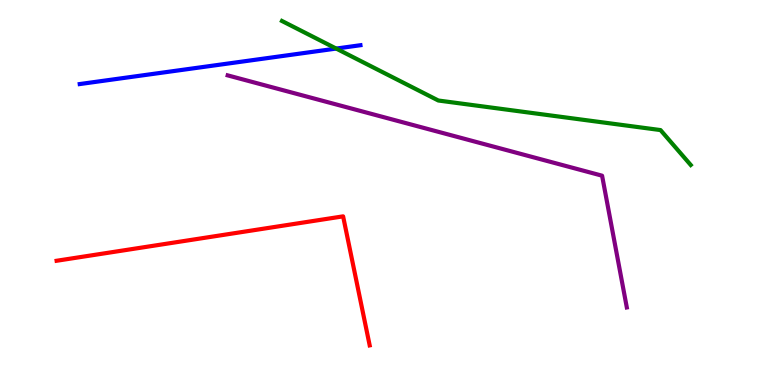[{'lines': ['blue', 'red'], 'intersections': []}, {'lines': ['green', 'red'], 'intersections': []}, {'lines': ['purple', 'red'], 'intersections': []}, {'lines': ['blue', 'green'], 'intersections': [{'x': 4.34, 'y': 8.74}]}, {'lines': ['blue', 'purple'], 'intersections': []}, {'lines': ['green', 'purple'], 'intersections': []}]